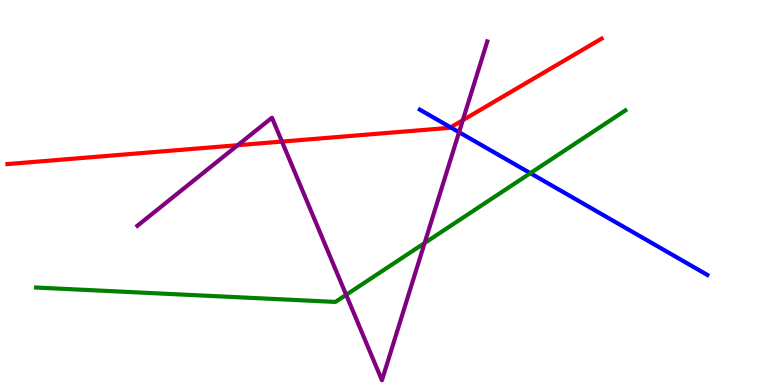[{'lines': ['blue', 'red'], 'intersections': [{'x': 5.81, 'y': 6.69}]}, {'lines': ['green', 'red'], 'intersections': []}, {'lines': ['purple', 'red'], 'intersections': [{'x': 3.07, 'y': 6.23}, {'x': 3.64, 'y': 6.32}, {'x': 5.97, 'y': 6.88}]}, {'lines': ['blue', 'green'], 'intersections': [{'x': 6.84, 'y': 5.5}]}, {'lines': ['blue', 'purple'], 'intersections': [{'x': 5.92, 'y': 6.57}]}, {'lines': ['green', 'purple'], 'intersections': [{'x': 4.47, 'y': 2.34}, {'x': 5.48, 'y': 3.69}]}]